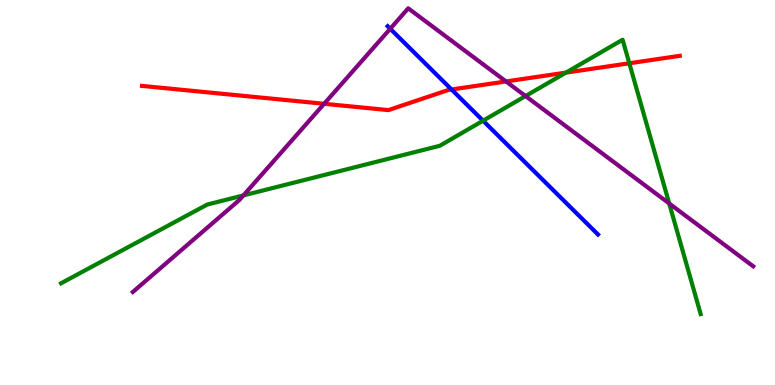[{'lines': ['blue', 'red'], 'intersections': [{'x': 5.83, 'y': 7.68}]}, {'lines': ['green', 'red'], 'intersections': [{'x': 7.3, 'y': 8.11}, {'x': 8.12, 'y': 8.36}]}, {'lines': ['purple', 'red'], 'intersections': [{'x': 4.18, 'y': 7.3}, {'x': 6.53, 'y': 7.88}]}, {'lines': ['blue', 'green'], 'intersections': [{'x': 6.23, 'y': 6.87}]}, {'lines': ['blue', 'purple'], 'intersections': [{'x': 5.04, 'y': 9.25}]}, {'lines': ['green', 'purple'], 'intersections': [{'x': 3.14, 'y': 4.92}, {'x': 6.78, 'y': 7.51}, {'x': 8.63, 'y': 4.71}]}]